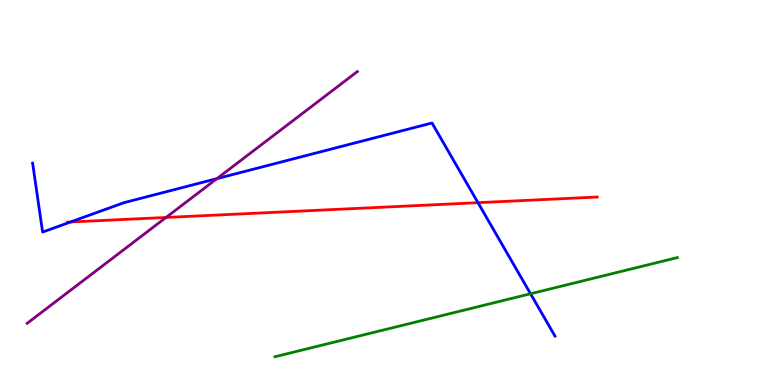[{'lines': ['blue', 'red'], 'intersections': [{'x': 0.91, 'y': 4.23}, {'x': 6.17, 'y': 4.74}]}, {'lines': ['green', 'red'], 'intersections': []}, {'lines': ['purple', 'red'], 'intersections': [{'x': 2.14, 'y': 4.35}]}, {'lines': ['blue', 'green'], 'intersections': [{'x': 6.85, 'y': 2.37}]}, {'lines': ['blue', 'purple'], 'intersections': [{'x': 2.8, 'y': 5.36}]}, {'lines': ['green', 'purple'], 'intersections': []}]